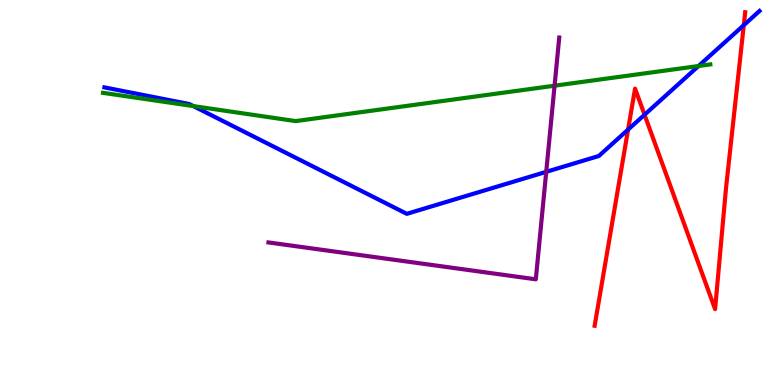[{'lines': ['blue', 'red'], 'intersections': [{'x': 8.1, 'y': 6.63}, {'x': 8.32, 'y': 7.02}, {'x': 9.6, 'y': 9.35}]}, {'lines': ['green', 'red'], 'intersections': []}, {'lines': ['purple', 'red'], 'intersections': []}, {'lines': ['blue', 'green'], 'intersections': [{'x': 2.49, 'y': 7.24}, {'x': 9.01, 'y': 8.29}]}, {'lines': ['blue', 'purple'], 'intersections': [{'x': 7.05, 'y': 5.54}]}, {'lines': ['green', 'purple'], 'intersections': [{'x': 7.16, 'y': 7.77}]}]